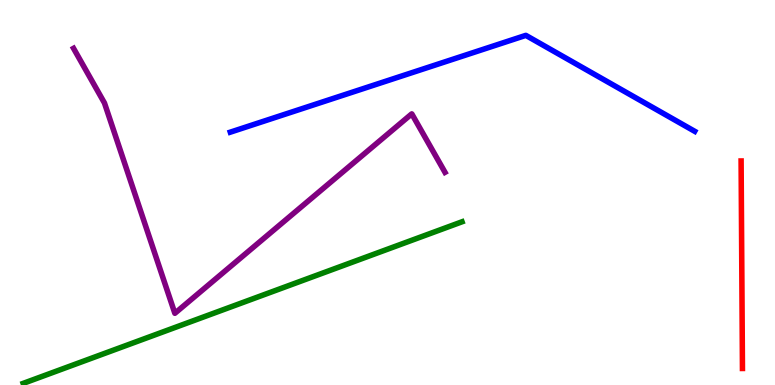[{'lines': ['blue', 'red'], 'intersections': []}, {'lines': ['green', 'red'], 'intersections': []}, {'lines': ['purple', 'red'], 'intersections': []}, {'lines': ['blue', 'green'], 'intersections': []}, {'lines': ['blue', 'purple'], 'intersections': []}, {'lines': ['green', 'purple'], 'intersections': []}]